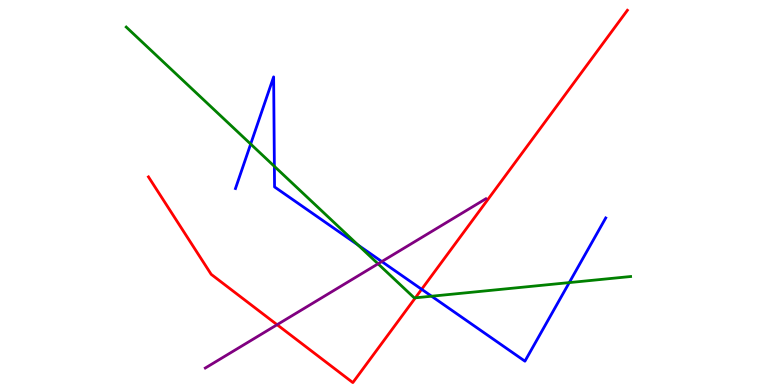[{'lines': ['blue', 'red'], 'intersections': [{'x': 5.44, 'y': 2.49}]}, {'lines': ['green', 'red'], 'intersections': [{'x': 5.36, 'y': 2.26}]}, {'lines': ['purple', 'red'], 'intersections': [{'x': 3.58, 'y': 1.57}]}, {'lines': ['blue', 'green'], 'intersections': [{'x': 3.23, 'y': 6.26}, {'x': 3.54, 'y': 5.68}, {'x': 4.62, 'y': 3.63}, {'x': 5.57, 'y': 2.31}, {'x': 7.35, 'y': 2.66}]}, {'lines': ['blue', 'purple'], 'intersections': [{'x': 4.93, 'y': 3.21}]}, {'lines': ['green', 'purple'], 'intersections': [{'x': 4.88, 'y': 3.15}]}]